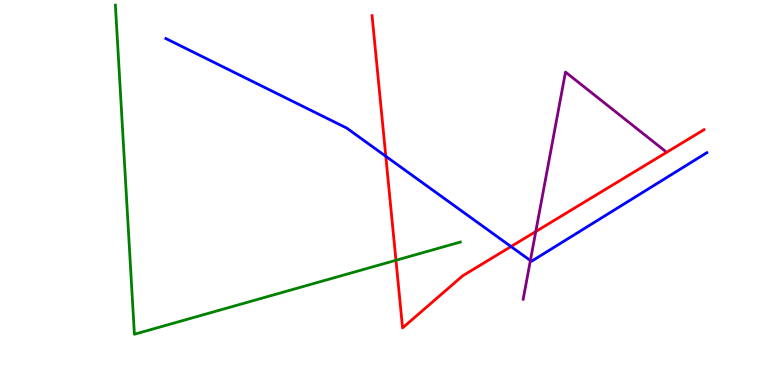[{'lines': ['blue', 'red'], 'intersections': [{'x': 4.98, 'y': 5.94}, {'x': 6.59, 'y': 3.6}]}, {'lines': ['green', 'red'], 'intersections': [{'x': 5.11, 'y': 3.24}]}, {'lines': ['purple', 'red'], 'intersections': [{'x': 6.91, 'y': 3.99}]}, {'lines': ['blue', 'green'], 'intersections': []}, {'lines': ['blue', 'purple'], 'intersections': [{'x': 6.84, 'y': 3.23}]}, {'lines': ['green', 'purple'], 'intersections': []}]